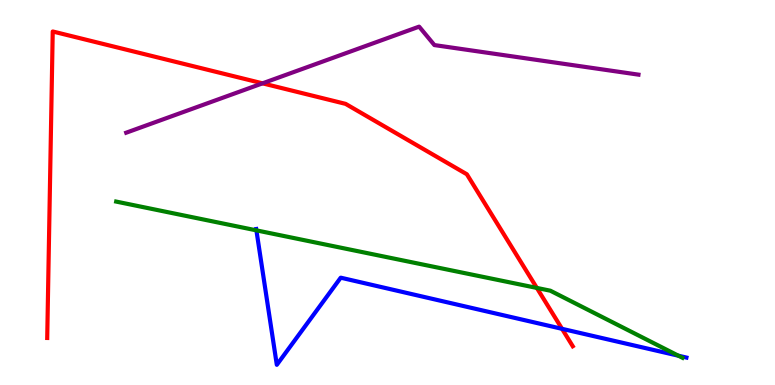[{'lines': ['blue', 'red'], 'intersections': [{'x': 7.25, 'y': 1.46}]}, {'lines': ['green', 'red'], 'intersections': [{'x': 6.93, 'y': 2.52}]}, {'lines': ['purple', 'red'], 'intersections': [{'x': 3.39, 'y': 7.84}]}, {'lines': ['blue', 'green'], 'intersections': [{'x': 3.31, 'y': 4.02}, {'x': 8.75, 'y': 0.761}]}, {'lines': ['blue', 'purple'], 'intersections': []}, {'lines': ['green', 'purple'], 'intersections': []}]